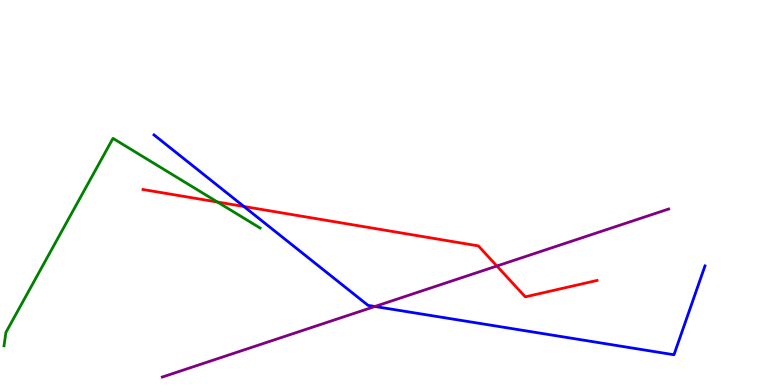[{'lines': ['blue', 'red'], 'intersections': [{'x': 3.15, 'y': 4.64}]}, {'lines': ['green', 'red'], 'intersections': [{'x': 2.81, 'y': 4.75}]}, {'lines': ['purple', 'red'], 'intersections': [{'x': 6.41, 'y': 3.09}]}, {'lines': ['blue', 'green'], 'intersections': []}, {'lines': ['blue', 'purple'], 'intersections': [{'x': 4.84, 'y': 2.04}]}, {'lines': ['green', 'purple'], 'intersections': []}]